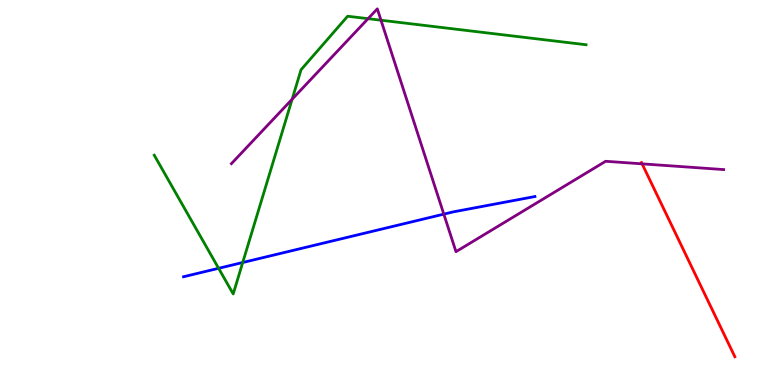[{'lines': ['blue', 'red'], 'intersections': []}, {'lines': ['green', 'red'], 'intersections': []}, {'lines': ['purple', 'red'], 'intersections': [{'x': 8.29, 'y': 5.74}]}, {'lines': ['blue', 'green'], 'intersections': [{'x': 2.82, 'y': 3.03}, {'x': 3.13, 'y': 3.18}]}, {'lines': ['blue', 'purple'], 'intersections': [{'x': 5.73, 'y': 4.44}]}, {'lines': ['green', 'purple'], 'intersections': [{'x': 3.77, 'y': 7.42}, {'x': 4.75, 'y': 9.52}, {'x': 4.92, 'y': 9.47}]}]